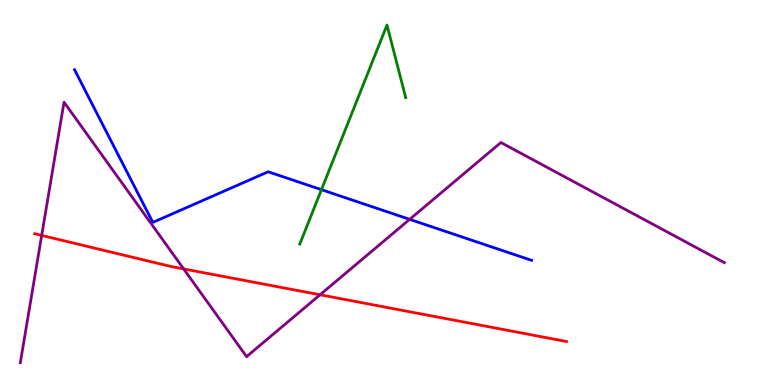[{'lines': ['blue', 'red'], 'intersections': []}, {'lines': ['green', 'red'], 'intersections': []}, {'lines': ['purple', 'red'], 'intersections': [{'x': 0.538, 'y': 3.89}, {'x': 2.37, 'y': 3.02}, {'x': 4.13, 'y': 2.34}]}, {'lines': ['blue', 'green'], 'intersections': [{'x': 4.15, 'y': 5.07}]}, {'lines': ['blue', 'purple'], 'intersections': [{'x': 5.29, 'y': 4.3}]}, {'lines': ['green', 'purple'], 'intersections': []}]